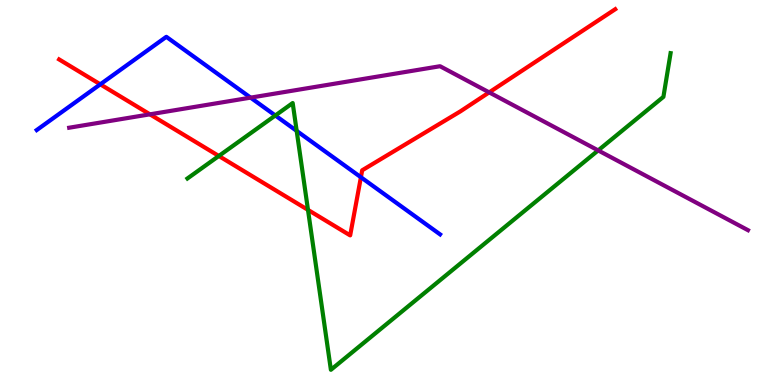[{'lines': ['blue', 'red'], 'intersections': [{'x': 1.29, 'y': 7.81}, {'x': 4.66, 'y': 5.4}]}, {'lines': ['green', 'red'], 'intersections': [{'x': 2.82, 'y': 5.95}, {'x': 3.97, 'y': 4.55}]}, {'lines': ['purple', 'red'], 'intersections': [{'x': 1.93, 'y': 7.03}, {'x': 6.31, 'y': 7.6}]}, {'lines': ['blue', 'green'], 'intersections': [{'x': 3.55, 'y': 7.0}, {'x': 3.83, 'y': 6.6}]}, {'lines': ['blue', 'purple'], 'intersections': [{'x': 3.23, 'y': 7.46}]}, {'lines': ['green', 'purple'], 'intersections': [{'x': 7.72, 'y': 6.09}]}]